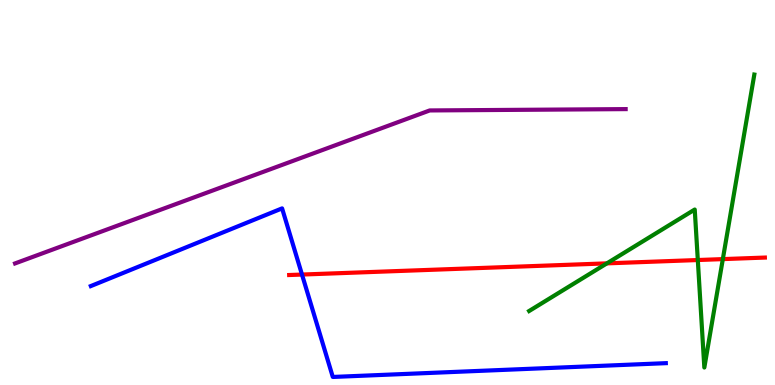[{'lines': ['blue', 'red'], 'intersections': [{'x': 3.9, 'y': 2.87}]}, {'lines': ['green', 'red'], 'intersections': [{'x': 7.83, 'y': 3.16}, {'x': 9.0, 'y': 3.25}, {'x': 9.33, 'y': 3.27}]}, {'lines': ['purple', 'red'], 'intersections': []}, {'lines': ['blue', 'green'], 'intersections': []}, {'lines': ['blue', 'purple'], 'intersections': []}, {'lines': ['green', 'purple'], 'intersections': []}]